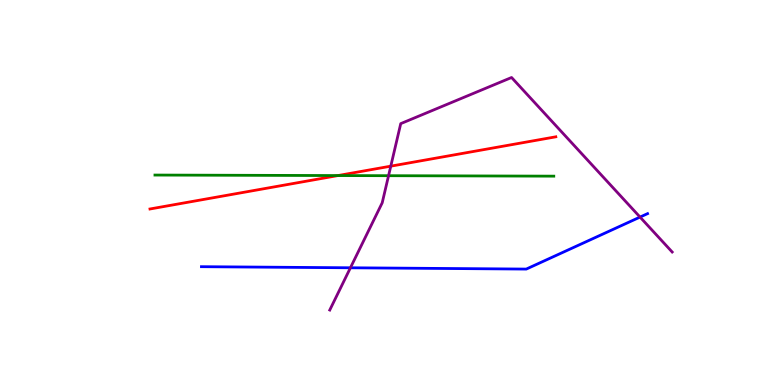[{'lines': ['blue', 'red'], 'intersections': []}, {'lines': ['green', 'red'], 'intersections': [{'x': 4.36, 'y': 5.44}]}, {'lines': ['purple', 'red'], 'intersections': [{'x': 5.04, 'y': 5.68}]}, {'lines': ['blue', 'green'], 'intersections': []}, {'lines': ['blue', 'purple'], 'intersections': [{'x': 4.52, 'y': 3.04}, {'x': 8.26, 'y': 4.36}]}, {'lines': ['green', 'purple'], 'intersections': [{'x': 5.01, 'y': 5.44}]}]